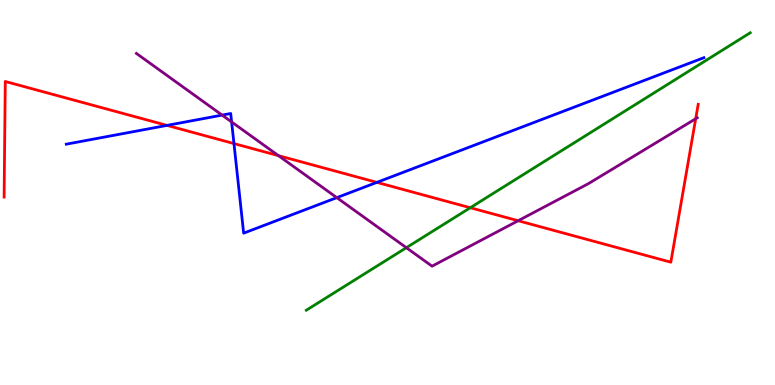[{'lines': ['blue', 'red'], 'intersections': [{'x': 2.15, 'y': 6.74}, {'x': 3.02, 'y': 6.27}, {'x': 4.86, 'y': 5.26}]}, {'lines': ['green', 'red'], 'intersections': [{'x': 6.07, 'y': 4.6}]}, {'lines': ['purple', 'red'], 'intersections': [{'x': 3.59, 'y': 5.96}, {'x': 6.69, 'y': 4.27}, {'x': 8.98, 'y': 6.92}]}, {'lines': ['blue', 'green'], 'intersections': []}, {'lines': ['blue', 'purple'], 'intersections': [{'x': 2.87, 'y': 7.01}, {'x': 2.99, 'y': 6.83}, {'x': 4.35, 'y': 4.87}]}, {'lines': ['green', 'purple'], 'intersections': [{'x': 5.24, 'y': 3.57}]}]